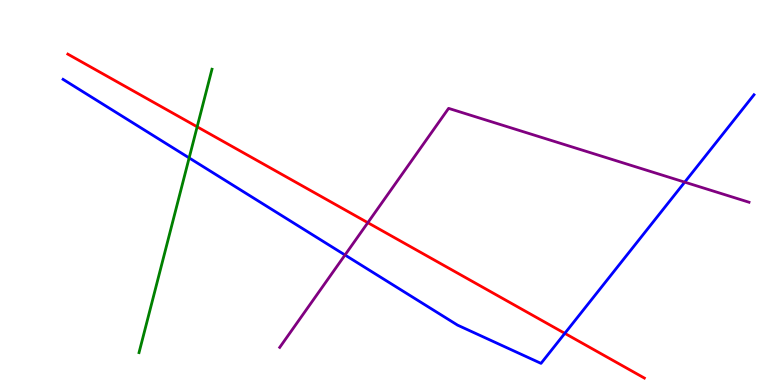[{'lines': ['blue', 'red'], 'intersections': [{'x': 7.29, 'y': 1.34}]}, {'lines': ['green', 'red'], 'intersections': [{'x': 2.54, 'y': 6.71}]}, {'lines': ['purple', 'red'], 'intersections': [{'x': 4.75, 'y': 4.22}]}, {'lines': ['blue', 'green'], 'intersections': [{'x': 2.44, 'y': 5.9}]}, {'lines': ['blue', 'purple'], 'intersections': [{'x': 4.45, 'y': 3.38}, {'x': 8.84, 'y': 5.27}]}, {'lines': ['green', 'purple'], 'intersections': []}]